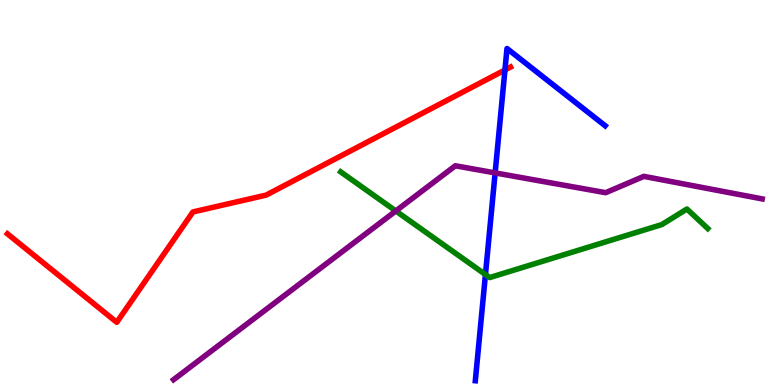[{'lines': ['blue', 'red'], 'intersections': [{'x': 6.52, 'y': 8.18}]}, {'lines': ['green', 'red'], 'intersections': []}, {'lines': ['purple', 'red'], 'intersections': []}, {'lines': ['blue', 'green'], 'intersections': [{'x': 6.26, 'y': 2.87}]}, {'lines': ['blue', 'purple'], 'intersections': [{'x': 6.39, 'y': 5.51}]}, {'lines': ['green', 'purple'], 'intersections': [{'x': 5.11, 'y': 4.52}]}]